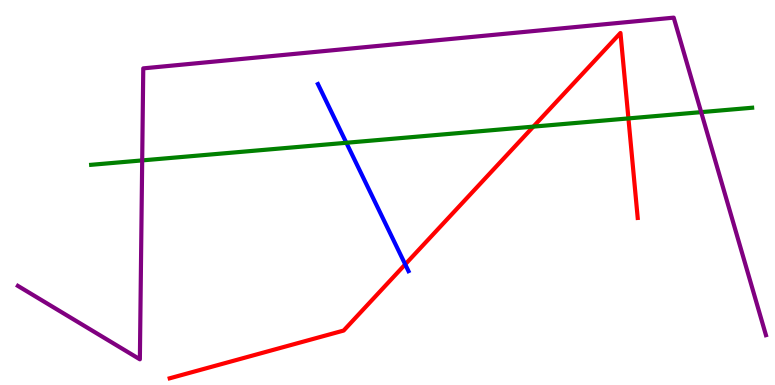[{'lines': ['blue', 'red'], 'intersections': [{'x': 5.23, 'y': 3.13}]}, {'lines': ['green', 'red'], 'intersections': [{'x': 6.88, 'y': 6.71}, {'x': 8.11, 'y': 6.92}]}, {'lines': ['purple', 'red'], 'intersections': []}, {'lines': ['blue', 'green'], 'intersections': [{'x': 4.47, 'y': 6.29}]}, {'lines': ['blue', 'purple'], 'intersections': []}, {'lines': ['green', 'purple'], 'intersections': [{'x': 1.83, 'y': 5.83}, {'x': 9.05, 'y': 7.09}]}]